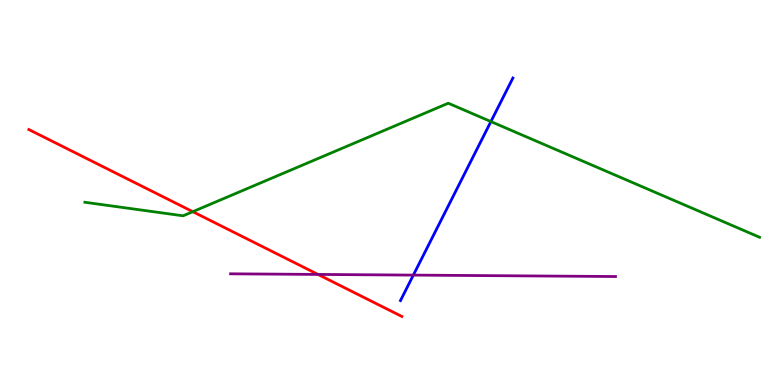[{'lines': ['blue', 'red'], 'intersections': []}, {'lines': ['green', 'red'], 'intersections': [{'x': 2.49, 'y': 4.5}]}, {'lines': ['purple', 'red'], 'intersections': [{'x': 4.1, 'y': 2.87}]}, {'lines': ['blue', 'green'], 'intersections': [{'x': 6.33, 'y': 6.84}]}, {'lines': ['blue', 'purple'], 'intersections': [{'x': 5.33, 'y': 2.85}]}, {'lines': ['green', 'purple'], 'intersections': []}]